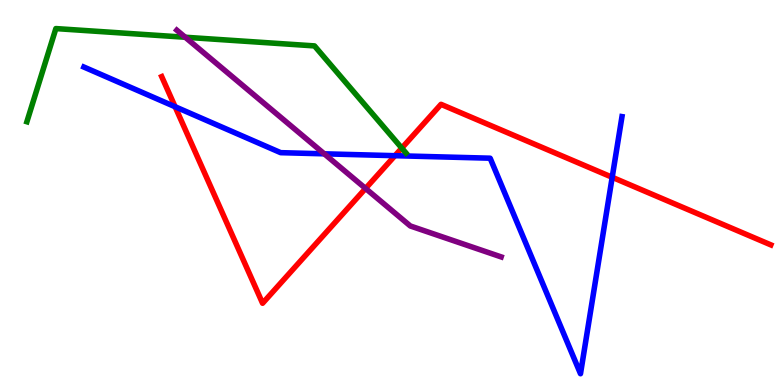[{'lines': ['blue', 'red'], 'intersections': [{'x': 2.26, 'y': 7.23}, {'x': 5.1, 'y': 5.96}, {'x': 7.9, 'y': 5.4}]}, {'lines': ['green', 'red'], 'intersections': [{'x': 5.18, 'y': 6.15}]}, {'lines': ['purple', 'red'], 'intersections': [{'x': 4.72, 'y': 5.11}]}, {'lines': ['blue', 'green'], 'intersections': []}, {'lines': ['blue', 'purple'], 'intersections': [{'x': 4.18, 'y': 6.0}]}, {'lines': ['green', 'purple'], 'intersections': [{'x': 2.39, 'y': 9.03}]}]